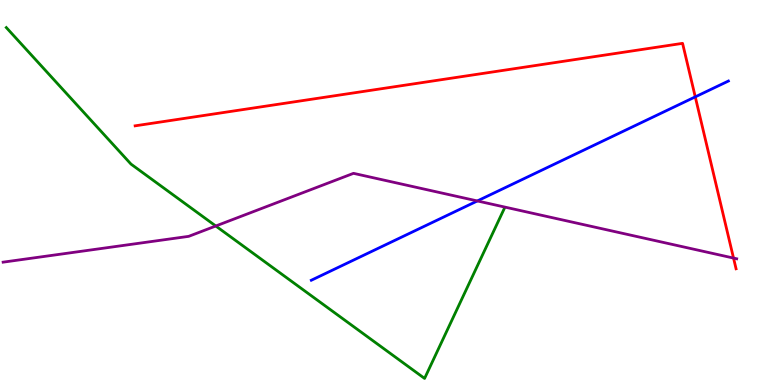[{'lines': ['blue', 'red'], 'intersections': [{'x': 8.97, 'y': 7.48}]}, {'lines': ['green', 'red'], 'intersections': []}, {'lines': ['purple', 'red'], 'intersections': [{'x': 9.46, 'y': 3.3}]}, {'lines': ['blue', 'green'], 'intersections': []}, {'lines': ['blue', 'purple'], 'intersections': [{'x': 6.16, 'y': 4.78}]}, {'lines': ['green', 'purple'], 'intersections': [{'x': 2.78, 'y': 4.13}]}]